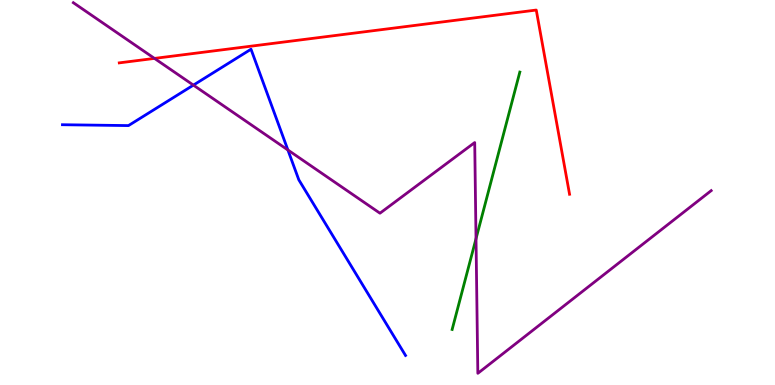[{'lines': ['blue', 'red'], 'intersections': []}, {'lines': ['green', 'red'], 'intersections': []}, {'lines': ['purple', 'red'], 'intersections': [{'x': 1.99, 'y': 8.48}]}, {'lines': ['blue', 'green'], 'intersections': []}, {'lines': ['blue', 'purple'], 'intersections': [{'x': 2.5, 'y': 7.79}, {'x': 3.71, 'y': 6.1}]}, {'lines': ['green', 'purple'], 'intersections': [{'x': 6.14, 'y': 3.8}]}]